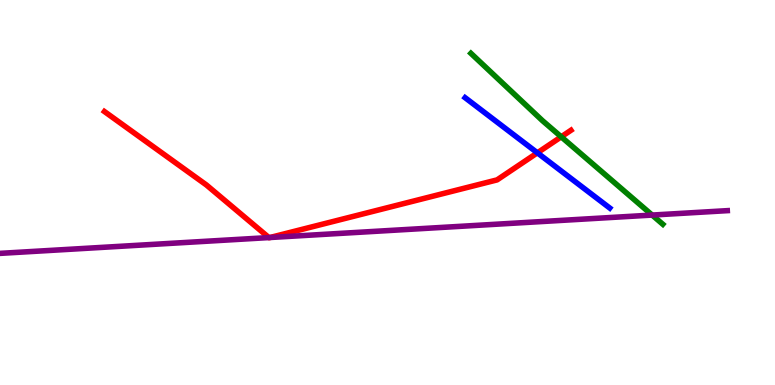[{'lines': ['blue', 'red'], 'intersections': [{'x': 6.93, 'y': 6.03}]}, {'lines': ['green', 'red'], 'intersections': [{'x': 7.24, 'y': 6.45}]}, {'lines': ['purple', 'red'], 'intersections': [{'x': 3.47, 'y': 3.83}, {'x': 3.48, 'y': 3.83}]}, {'lines': ['blue', 'green'], 'intersections': []}, {'lines': ['blue', 'purple'], 'intersections': []}, {'lines': ['green', 'purple'], 'intersections': [{'x': 8.41, 'y': 4.41}]}]